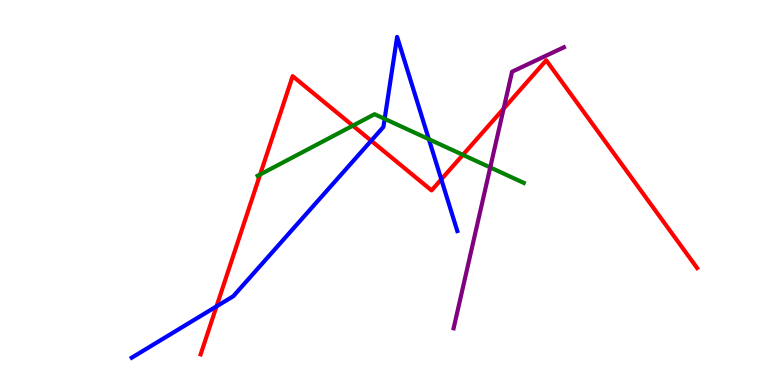[{'lines': ['blue', 'red'], 'intersections': [{'x': 2.79, 'y': 2.04}, {'x': 4.79, 'y': 6.34}, {'x': 5.69, 'y': 5.34}]}, {'lines': ['green', 'red'], 'intersections': [{'x': 3.36, 'y': 5.47}, {'x': 4.55, 'y': 6.74}, {'x': 5.97, 'y': 5.98}]}, {'lines': ['purple', 'red'], 'intersections': [{'x': 6.5, 'y': 7.18}]}, {'lines': ['blue', 'green'], 'intersections': [{'x': 4.96, 'y': 6.91}, {'x': 5.53, 'y': 6.38}]}, {'lines': ['blue', 'purple'], 'intersections': []}, {'lines': ['green', 'purple'], 'intersections': [{'x': 6.33, 'y': 5.65}]}]